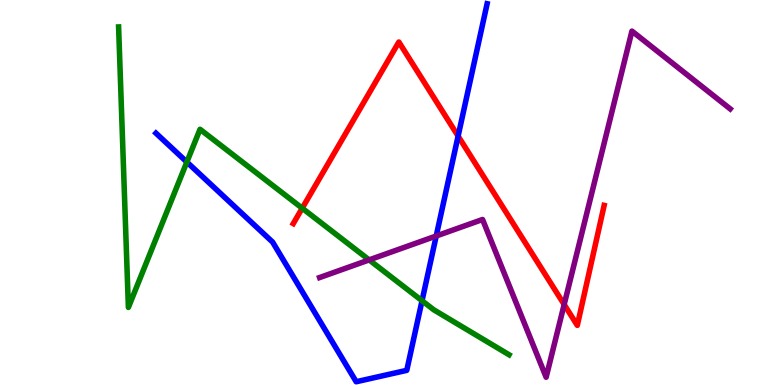[{'lines': ['blue', 'red'], 'intersections': [{'x': 5.91, 'y': 6.46}]}, {'lines': ['green', 'red'], 'intersections': [{'x': 3.9, 'y': 4.59}]}, {'lines': ['purple', 'red'], 'intersections': [{'x': 7.28, 'y': 2.09}]}, {'lines': ['blue', 'green'], 'intersections': [{'x': 2.41, 'y': 5.79}, {'x': 5.45, 'y': 2.19}]}, {'lines': ['blue', 'purple'], 'intersections': [{'x': 5.63, 'y': 3.87}]}, {'lines': ['green', 'purple'], 'intersections': [{'x': 4.76, 'y': 3.25}]}]